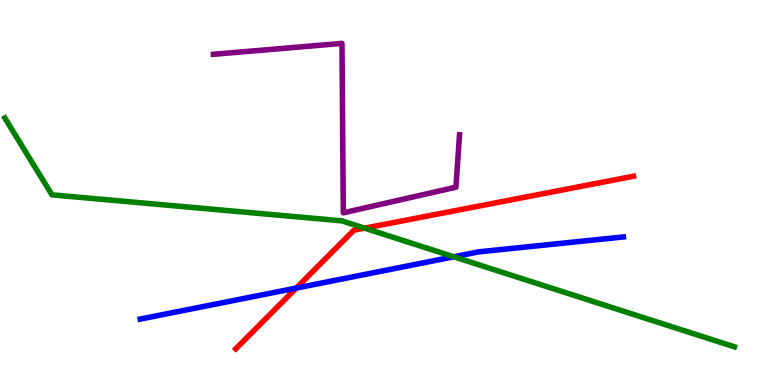[{'lines': ['blue', 'red'], 'intersections': [{'x': 3.82, 'y': 2.52}]}, {'lines': ['green', 'red'], 'intersections': [{'x': 4.7, 'y': 4.07}]}, {'lines': ['purple', 'red'], 'intersections': []}, {'lines': ['blue', 'green'], 'intersections': [{'x': 5.86, 'y': 3.33}]}, {'lines': ['blue', 'purple'], 'intersections': []}, {'lines': ['green', 'purple'], 'intersections': []}]